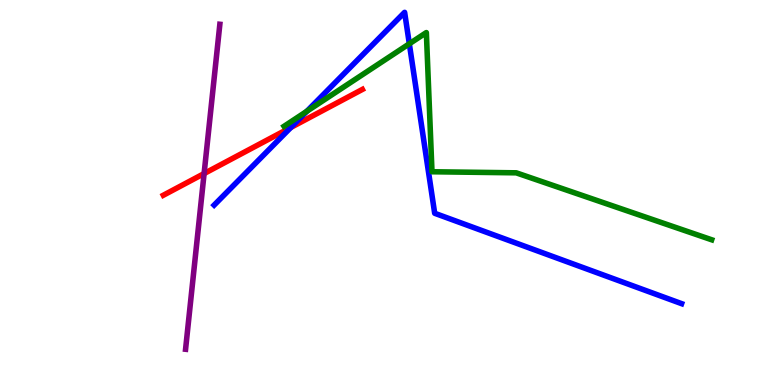[{'lines': ['blue', 'red'], 'intersections': [{'x': 3.75, 'y': 6.69}]}, {'lines': ['green', 'red'], 'intersections': []}, {'lines': ['purple', 'red'], 'intersections': [{'x': 2.63, 'y': 5.49}]}, {'lines': ['blue', 'green'], 'intersections': [{'x': 3.96, 'y': 7.11}, {'x': 5.28, 'y': 8.86}]}, {'lines': ['blue', 'purple'], 'intersections': []}, {'lines': ['green', 'purple'], 'intersections': []}]